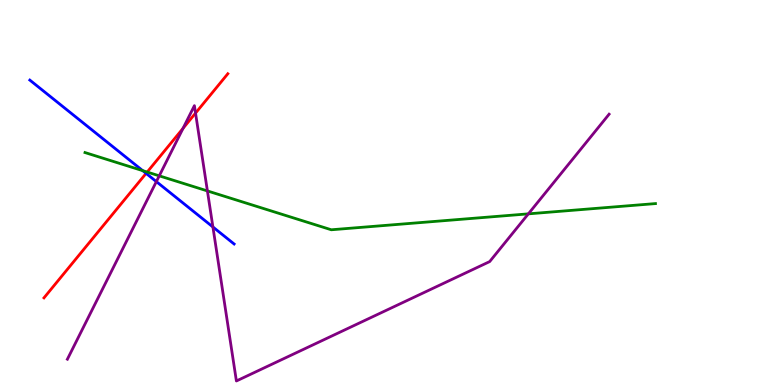[{'lines': ['blue', 'red'], 'intersections': [{'x': 1.89, 'y': 5.5}]}, {'lines': ['green', 'red'], 'intersections': [{'x': 1.9, 'y': 5.53}]}, {'lines': ['purple', 'red'], 'intersections': [{'x': 2.36, 'y': 6.67}, {'x': 2.52, 'y': 7.06}]}, {'lines': ['blue', 'green'], 'intersections': [{'x': 1.84, 'y': 5.57}]}, {'lines': ['blue', 'purple'], 'intersections': [{'x': 2.02, 'y': 5.28}, {'x': 2.75, 'y': 4.1}]}, {'lines': ['green', 'purple'], 'intersections': [{'x': 2.05, 'y': 5.43}, {'x': 2.68, 'y': 5.04}, {'x': 6.82, 'y': 4.45}]}]